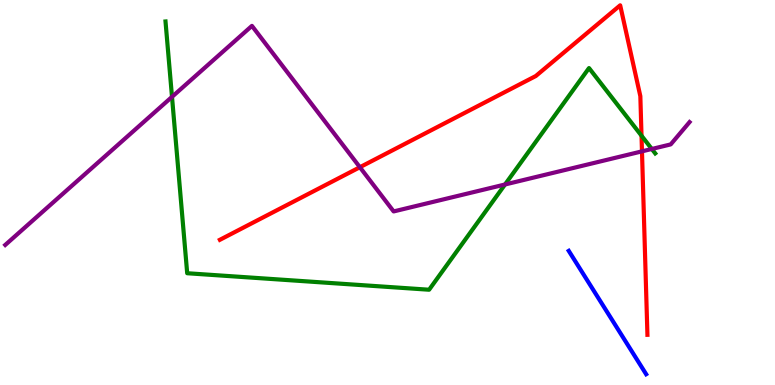[{'lines': ['blue', 'red'], 'intersections': []}, {'lines': ['green', 'red'], 'intersections': [{'x': 8.28, 'y': 6.47}]}, {'lines': ['purple', 'red'], 'intersections': [{'x': 4.64, 'y': 5.66}, {'x': 8.28, 'y': 6.07}]}, {'lines': ['blue', 'green'], 'intersections': []}, {'lines': ['blue', 'purple'], 'intersections': []}, {'lines': ['green', 'purple'], 'intersections': [{'x': 2.22, 'y': 7.48}, {'x': 6.52, 'y': 5.21}, {'x': 8.41, 'y': 6.13}]}]